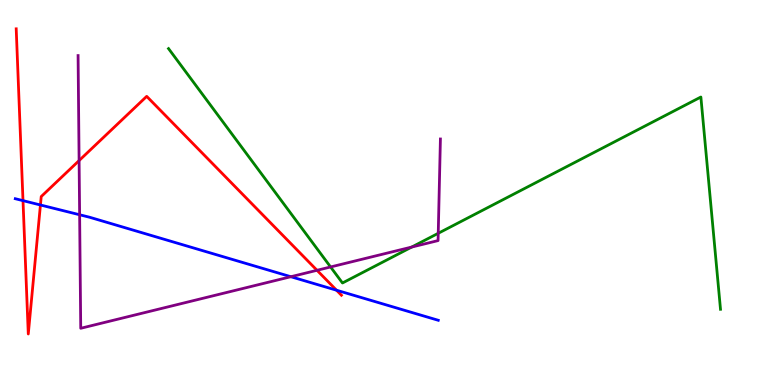[{'lines': ['blue', 'red'], 'intersections': [{'x': 0.297, 'y': 4.79}, {'x': 0.522, 'y': 4.68}, {'x': 4.34, 'y': 2.46}]}, {'lines': ['green', 'red'], 'intersections': []}, {'lines': ['purple', 'red'], 'intersections': [{'x': 1.02, 'y': 5.83}, {'x': 4.09, 'y': 2.98}]}, {'lines': ['blue', 'green'], 'intersections': []}, {'lines': ['blue', 'purple'], 'intersections': [{'x': 1.03, 'y': 4.42}, {'x': 3.75, 'y': 2.81}]}, {'lines': ['green', 'purple'], 'intersections': [{'x': 4.27, 'y': 3.07}, {'x': 5.31, 'y': 3.58}, {'x': 5.65, 'y': 3.94}]}]